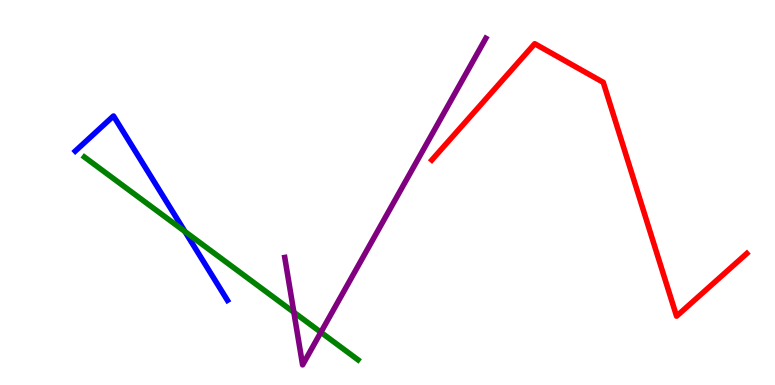[{'lines': ['blue', 'red'], 'intersections': []}, {'lines': ['green', 'red'], 'intersections': []}, {'lines': ['purple', 'red'], 'intersections': []}, {'lines': ['blue', 'green'], 'intersections': [{'x': 2.39, 'y': 3.99}]}, {'lines': ['blue', 'purple'], 'intersections': []}, {'lines': ['green', 'purple'], 'intersections': [{'x': 3.79, 'y': 1.89}, {'x': 4.14, 'y': 1.37}]}]